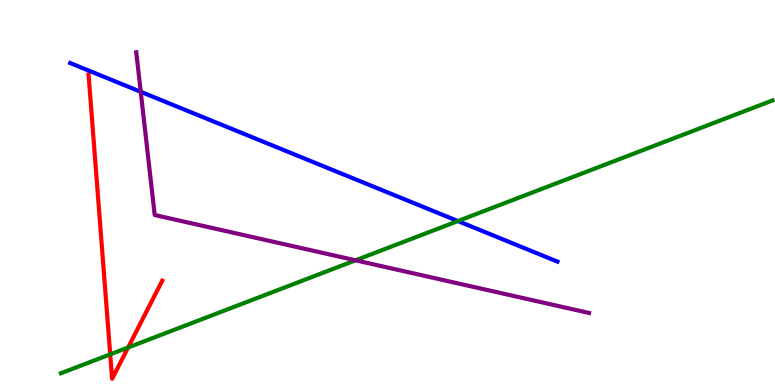[{'lines': ['blue', 'red'], 'intersections': []}, {'lines': ['green', 'red'], 'intersections': [{'x': 1.42, 'y': 0.796}, {'x': 1.65, 'y': 0.974}]}, {'lines': ['purple', 'red'], 'intersections': []}, {'lines': ['blue', 'green'], 'intersections': [{'x': 5.91, 'y': 4.26}]}, {'lines': ['blue', 'purple'], 'intersections': [{'x': 1.82, 'y': 7.62}]}, {'lines': ['green', 'purple'], 'intersections': [{'x': 4.59, 'y': 3.24}]}]